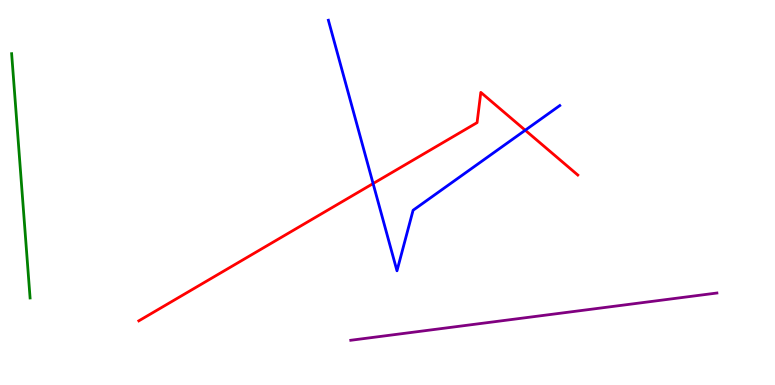[{'lines': ['blue', 'red'], 'intersections': [{'x': 4.81, 'y': 5.23}, {'x': 6.78, 'y': 6.62}]}, {'lines': ['green', 'red'], 'intersections': []}, {'lines': ['purple', 'red'], 'intersections': []}, {'lines': ['blue', 'green'], 'intersections': []}, {'lines': ['blue', 'purple'], 'intersections': []}, {'lines': ['green', 'purple'], 'intersections': []}]